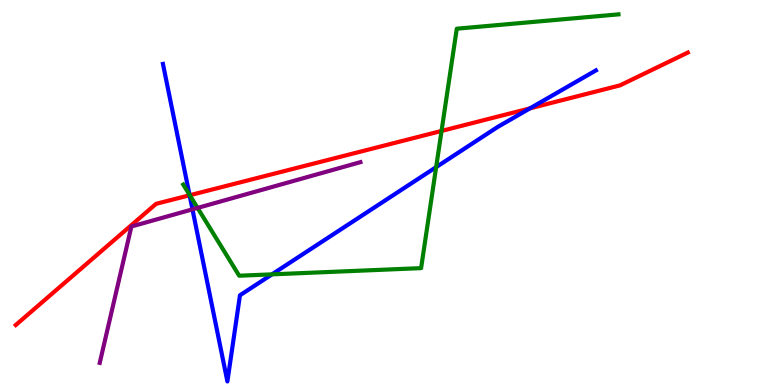[{'lines': ['blue', 'red'], 'intersections': [{'x': 2.45, 'y': 4.93}, {'x': 6.84, 'y': 7.19}]}, {'lines': ['green', 'red'], 'intersections': [{'x': 2.45, 'y': 4.93}, {'x': 5.7, 'y': 6.6}]}, {'lines': ['purple', 'red'], 'intersections': []}, {'lines': ['blue', 'green'], 'intersections': [{'x': 2.45, 'y': 4.94}, {'x': 3.51, 'y': 2.87}, {'x': 5.63, 'y': 5.66}]}, {'lines': ['blue', 'purple'], 'intersections': [{'x': 2.48, 'y': 4.56}]}, {'lines': ['green', 'purple'], 'intersections': [{'x': 2.55, 'y': 4.6}]}]